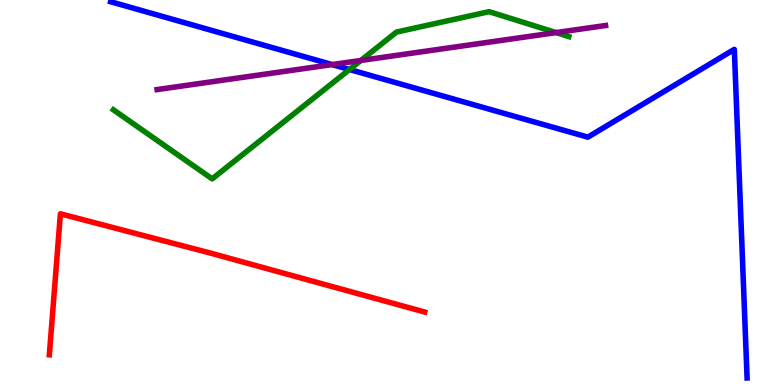[{'lines': ['blue', 'red'], 'intersections': []}, {'lines': ['green', 'red'], 'intersections': []}, {'lines': ['purple', 'red'], 'intersections': []}, {'lines': ['blue', 'green'], 'intersections': [{'x': 4.51, 'y': 8.19}]}, {'lines': ['blue', 'purple'], 'intersections': [{'x': 4.29, 'y': 8.32}]}, {'lines': ['green', 'purple'], 'intersections': [{'x': 4.66, 'y': 8.43}, {'x': 7.17, 'y': 9.15}]}]